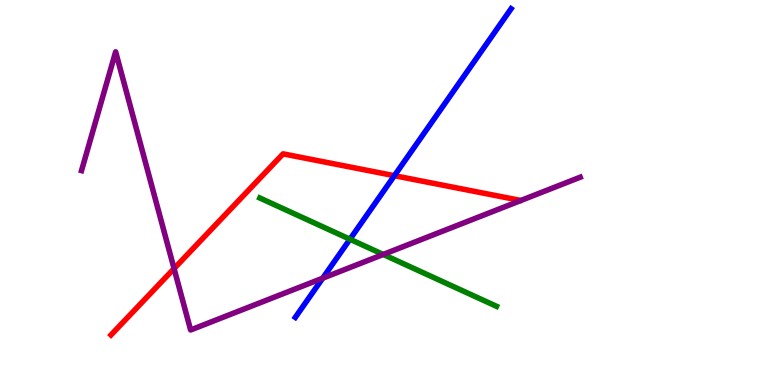[{'lines': ['blue', 'red'], 'intersections': [{'x': 5.09, 'y': 5.44}]}, {'lines': ['green', 'red'], 'intersections': []}, {'lines': ['purple', 'red'], 'intersections': [{'x': 2.25, 'y': 3.02}]}, {'lines': ['blue', 'green'], 'intersections': [{'x': 4.52, 'y': 3.79}]}, {'lines': ['blue', 'purple'], 'intersections': [{'x': 4.16, 'y': 2.77}]}, {'lines': ['green', 'purple'], 'intersections': [{'x': 4.94, 'y': 3.39}]}]